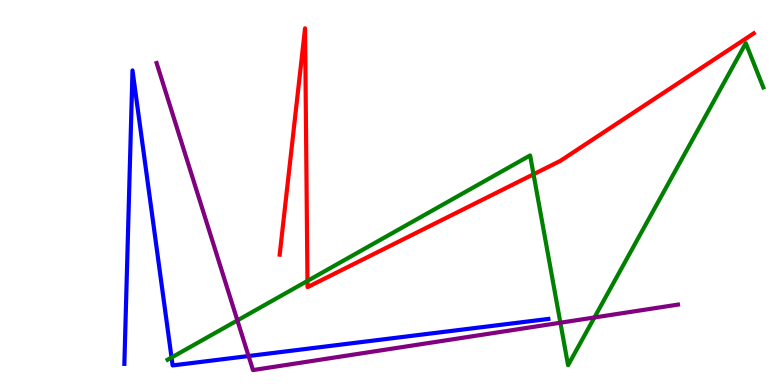[{'lines': ['blue', 'red'], 'intersections': []}, {'lines': ['green', 'red'], 'intersections': [{'x': 3.97, 'y': 2.7}, {'x': 6.88, 'y': 5.47}]}, {'lines': ['purple', 'red'], 'intersections': []}, {'lines': ['blue', 'green'], 'intersections': [{'x': 2.21, 'y': 0.714}]}, {'lines': ['blue', 'purple'], 'intersections': [{'x': 3.21, 'y': 0.752}]}, {'lines': ['green', 'purple'], 'intersections': [{'x': 3.06, 'y': 1.68}, {'x': 7.23, 'y': 1.62}, {'x': 7.67, 'y': 1.75}]}]